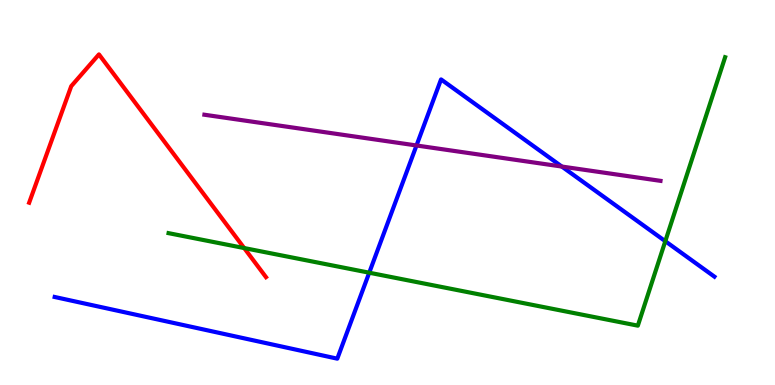[{'lines': ['blue', 'red'], 'intersections': []}, {'lines': ['green', 'red'], 'intersections': [{'x': 3.15, 'y': 3.56}]}, {'lines': ['purple', 'red'], 'intersections': []}, {'lines': ['blue', 'green'], 'intersections': [{'x': 4.76, 'y': 2.92}, {'x': 8.58, 'y': 3.73}]}, {'lines': ['blue', 'purple'], 'intersections': [{'x': 5.37, 'y': 6.22}, {'x': 7.25, 'y': 5.67}]}, {'lines': ['green', 'purple'], 'intersections': []}]